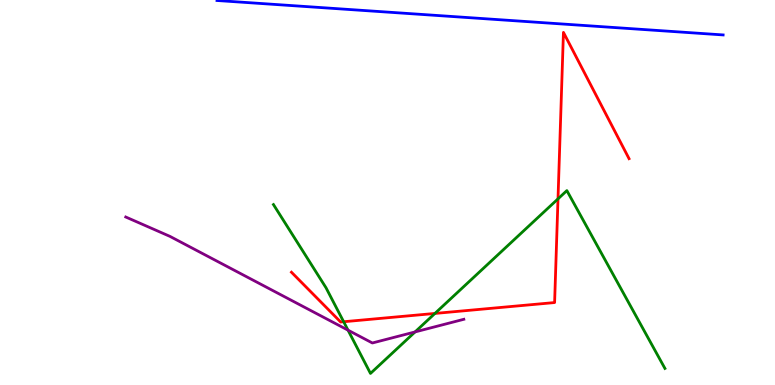[{'lines': ['blue', 'red'], 'intersections': []}, {'lines': ['green', 'red'], 'intersections': [{'x': 4.43, 'y': 1.64}, {'x': 5.61, 'y': 1.86}, {'x': 7.2, 'y': 4.83}]}, {'lines': ['purple', 'red'], 'intersections': []}, {'lines': ['blue', 'green'], 'intersections': []}, {'lines': ['blue', 'purple'], 'intersections': []}, {'lines': ['green', 'purple'], 'intersections': [{'x': 4.49, 'y': 1.42}, {'x': 5.36, 'y': 1.38}]}]